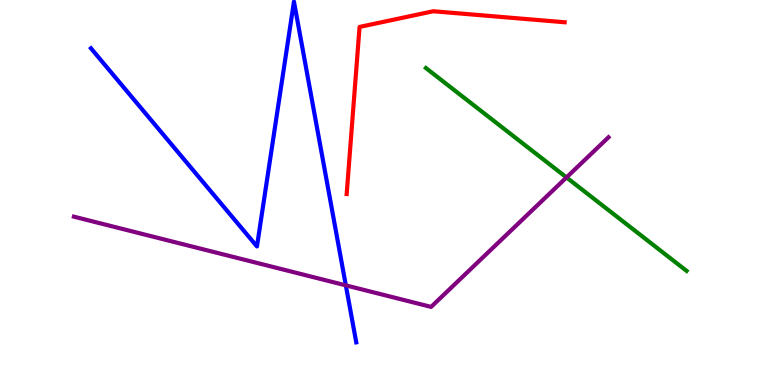[{'lines': ['blue', 'red'], 'intersections': []}, {'lines': ['green', 'red'], 'intersections': []}, {'lines': ['purple', 'red'], 'intersections': []}, {'lines': ['blue', 'green'], 'intersections': []}, {'lines': ['blue', 'purple'], 'intersections': [{'x': 4.46, 'y': 2.59}]}, {'lines': ['green', 'purple'], 'intersections': [{'x': 7.31, 'y': 5.39}]}]